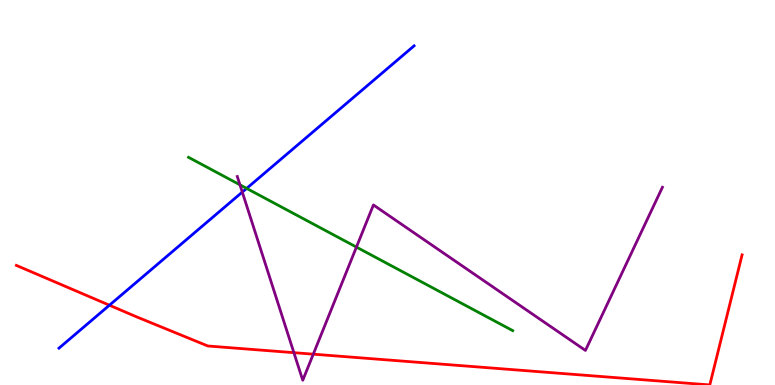[{'lines': ['blue', 'red'], 'intersections': [{'x': 1.41, 'y': 2.07}]}, {'lines': ['green', 'red'], 'intersections': []}, {'lines': ['purple', 'red'], 'intersections': [{'x': 3.79, 'y': 0.84}, {'x': 4.04, 'y': 0.801}]}, {'lines': ['blue', 'green'], 'intersections': [{'x': 3.18, 'y': 5.11}]}, {'lines': ['blue', 'purple'], 'intersections': [{'x': 3.13, 'y': 5.01}]}, {'lines': ['green', 'purple'], 'intersections': [{'x': 3.1, 'y': 5.2}, {'x': 4.6, 'y': 3.58}]}]